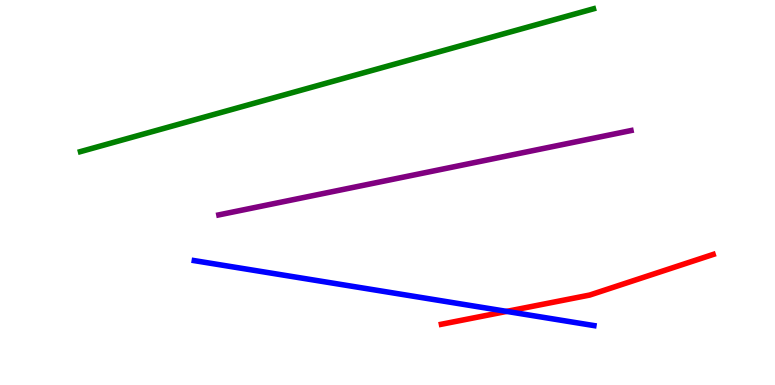[{'lines': ['blue', 'red'], 'intersections': [{'x': 6.54, 'y': 1.91}]}, {'lines': ['green', 'red'], 'intersections': []}, {'lines': ['purple', 'red'], 'intersections': []}, {'lines': ['blue', 'green'], 'intersections': []}, {'lines': ['blue', 'purple'], 'intersections': []}, {'lines': ['green', 'purple'], 'intersections': []}]